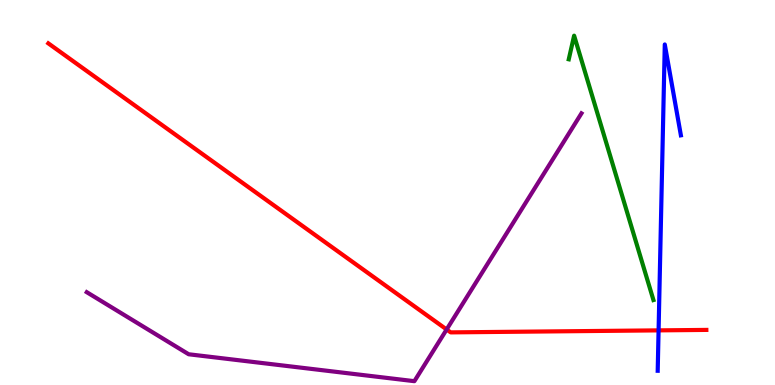[{'lines': ['blue', 'red'], 'intersections': [{'x': 8.5, 'y': 1.42}]}, {'lines': ['green', 'red'], 'intersections': []}, {'lines': ['purple', 'red'], 'intersections': [{'x': 5.76, 'y': 1.44}]}, {'lines': ['blue', 'green'], 'intersections': []}, {'lines': ['blue', 'purple'], 'intersections': []}, {'lines': ['green', 'purple'], 'intersections': []}]